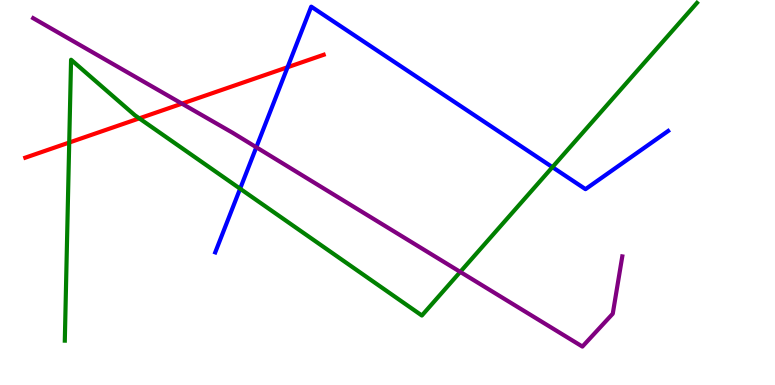[{'lines': ['blue', 'red'], 'intersections': [{'x': 3.71, 'y': 8.25}]}, {'lines': ['green', 'red'], 'intersections': [{'x': 0.893, 'y': 6.3}, {'x': 1.8, 'y': 6.93}]}, {'lines': ['purple', 'red'], 'intersections': [{'x': 2.35, 'y': 7.31}]}, {'lines': ['blue', 'green'], 'intersections': [{'x': 3.1, 'y': 5.1}, {'x': 7.13, 'y': 5.66}]}, {'lines': ['blue', 'purple'], 'intersections': [{'x': 3.31, 'y': 6.18}]}, {'lines': ['green', 'purple'], 'intersections': [{'x': 5.94, 'y': 2.94}]}]